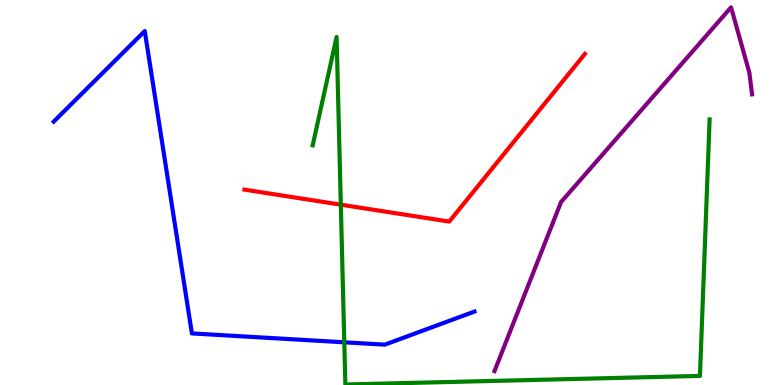[{'lines': ['blue', 'red'], 'intersections': []}, {'lines': ['green', 'red'], 'intersections': [{'x': 4.4, 'y': 4.68}]}, {'lines': ['purple', 'red'], 'intersections': []}, {'lines': ['blue', 'green'], 'intersections': [{'x': 4.44, 'y': 1.11}]}, {'lines': ['blue', 'purple'], 'intersections': []}, {'lines': ['green', 'purple'], 'intersections': []}]